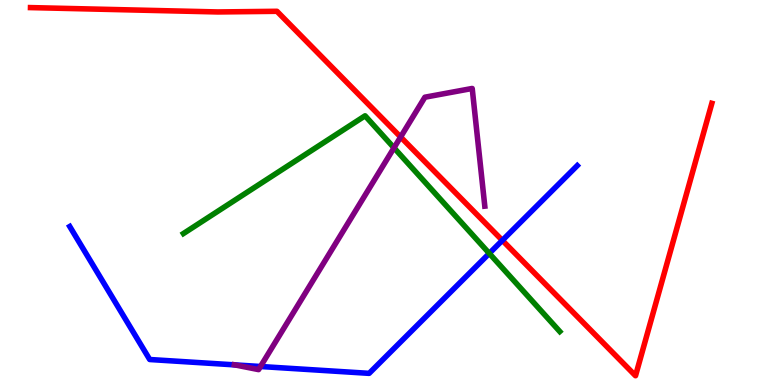[{'lines': ['blue', 'red'], 'intersections': [{'x': 6.48, 'y': 3.76}]}, {'lines': ['green', 'red'], 'intersections': []}, {'lines': ['purple', 'red'], 'intersections': [{'x': 5.17, 'y': 6.44}]}, {'lines': ['blue', 'green'], 'intersections': [{'x': 6.31, 'y': 3.42}]}, {'lines': ['blue', 'purple'], 'intersections': [{'x': 3.03, 'y': 0.523}, {'x': 3.36, 'y': 0.481}]}, {'lines': ['green', 'purple'], 'intersections': [{'x': 5.08, 'y': 6.16}]}]